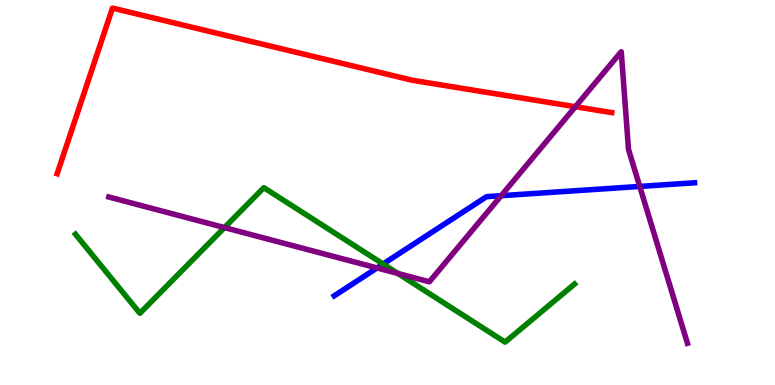[{'lines': ['blue', 'red'], 'intersections': []}, {'lines': ['green', 'red'], 'intersections': []}, {'lines': ['purple', 'red'], 'intersections': [{'x': 7.42, 'y': 7.23}]}, {'lines': ['blue', 'green'], 'intersections': [{'x': 4.94, 'y': 3.14}]}, {'lines': ['blue', 'purple'], 'intersections': [{'x': 4.87, 'y': 3.04}, {'x': 6.47, 'y': 4.92}, {'x': 8.25, 'y': 5.16}]}, {'lines': ['green', 'purple'], 'intersections': [{'x': 2.9, 'y': 4.09}, {'x': 5.13, 'y': 2.9}]}]